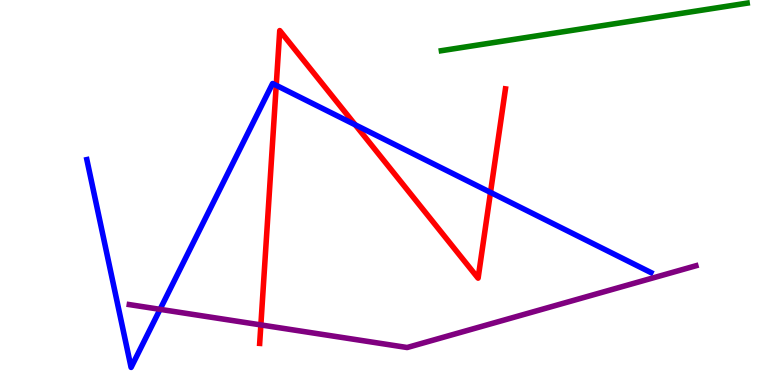[{'lines': ['blue', 'red'], 'intersections': [{'x': 3.56, 'y': 7.78}, {'x': 4.58, 'y': 6.76}, {'x': 6.33, 'y': 5.0}]}, {'lines': ['green', 'red'], 'intersections': []}, {'lines': ['purple', 'red'], 'intersections': [{'x': 3.37, 'y': 1.56}]}, {'lines': ['blue', 'green'], 'intersections': []}, {'lines': ['blue', 'purple'], 'intersections': [{'x': 2.07, 'y': 1.97}]}, {'lines': ['green', 'purple'], 'intersections': []}]